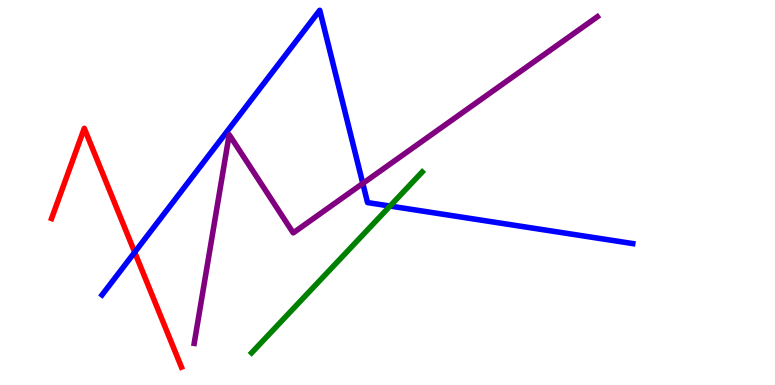[{'lines': ['blue', 'red'], 'intersections': [{'x': 1.74, 'y': 3.45}]}, {'lines': ['green', 'red'], 'intersections': []}, {'lines': ['purple', 'red'], 'intersections': []}, {'lines': ['blue', 'green'], 'intersections': [{'x': 5.03, 'y': 4.65}]}, {'lines': ['blue', 'purple'], 'intersections': [{'x': 4.68, 'y': 5.24}]}, {'lines': ['green', 'purple'], 'intersections': []}]